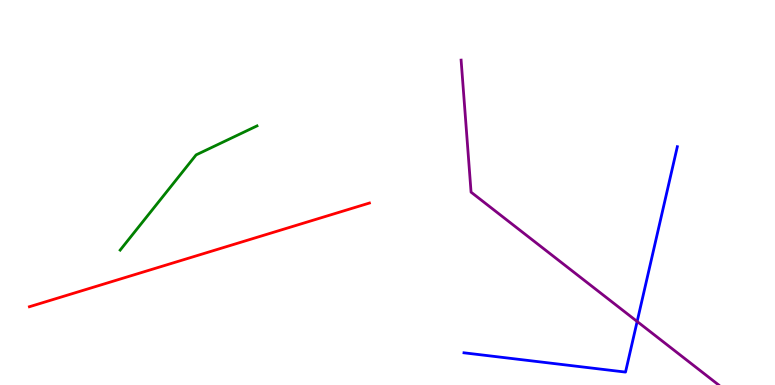[{'lines': ['blue', 'red'], 'intersections': []}, {'lines': ['green', 'red'], 'intersections': []}, {'lines': ['purple', 'red'], 'intersections': []}, {'lines': ['blue', 'green'], 'intersections': []}, {'lines': ['blue', 'purple'], 'intersections': [{'x': 8.22, 'y': 1.65}]}, {'lines': ['green', 'purple'], 'intersections': []}]